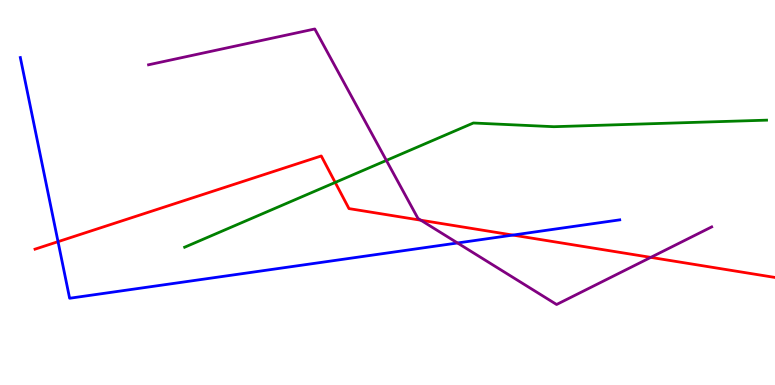[{'lines': ['blue', 'red'], 'intersections': [{'x': 0.749, 'y': 3.72}, {'x': 6.62, 'y': 3.89}]}, {'lines': ['green', 'red'], 'intersections': [{'x': 4.33, 'y': 5.26}]}, {'lines': ['purple', 'red'], 'intersections': [{'x': 5.43, 'y': 4.28}, {'x': 8.4, 'y': 3.31}]}, {'lines': ['blue', 'green'], 'intersections': []}, {'lines': ['blue', 'purple'], 'intersections': [{'x': 5.9, 'y': 3.69}]}, {'lines': ['green', 'purple'], 'intersections': [{'x': 4.99, 'y': 5.83}]}]